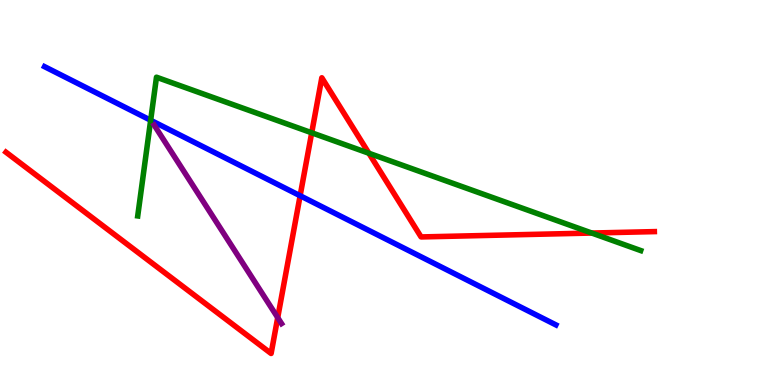[{'lines': ['blue', 'red'], 'intersections': [{'x': 3.87, 'y': 4.92}]}, {'lines': ['green', 'red'], 'intersections': [{'x': 4.02, 'y': 6.55}, {'x': 4.76, 'y': 6.02}, {'x': 7.64, 'y': 3.95}]}, {'lines': ['purple', 'red'], 'intersections': [{'x': 3.58, 'y': 1.75}]}, {'lines': ['blue', 'green'], 'intersections': [{'x': 1.94, 'y': 6.88}]}, {'lines': ['blue', 'purple'], 'intersections': []}, {'lines': ['green', 'purple'], 'intersections': []}]